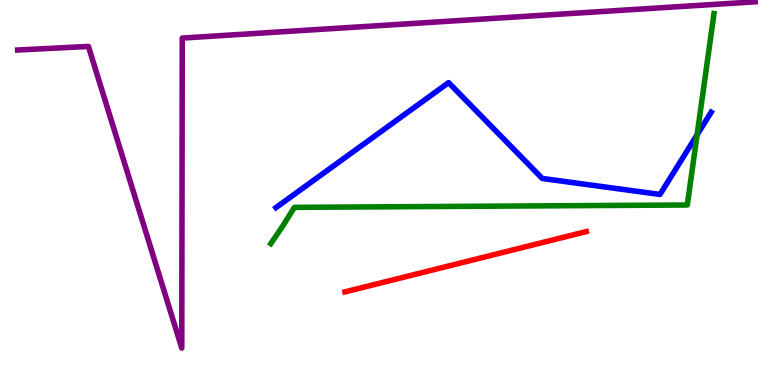[{'lines': ['blue', 'red'], 'intersections': []}, {'lines': ['green', 'red'], 'intersections': []}, {'lines': ['purple', 'red'], 'intersections': []}, {'lines': ['blue', 'green'], 'intersections': [{'x': 8.99, 'y': 6.5}]}, {'lines': ['blue', 'purple'], 'intersections': []}, {'lines': ['green', 'purple'], 'intersections': []}]